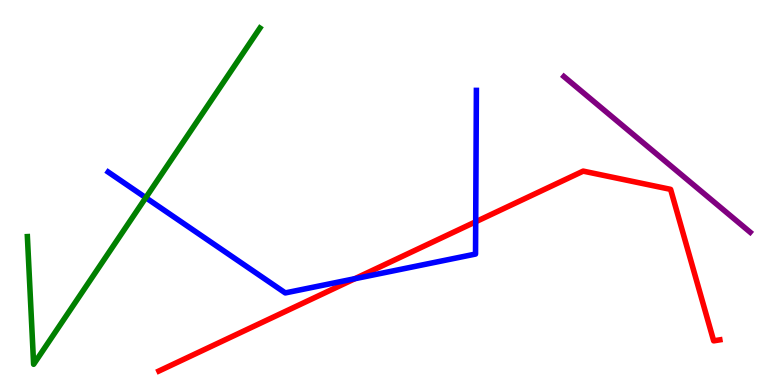[{'lines': ['blue', 'red'], 'intersections': [{'x': 4.58, 'y': 2.76}, {'x': 6.14, 'y': 4.24}]}, {'lines': ['green', 'red'], 'intersections': []}, {'lines': ['purple', 'red'], 'intersections': []}, {'lines': ['blue', 'green'], 'intersections': [{'x': 1.88, 'y': 4.87}]}, {'lines': ['blue', 'purple'], 'intersections': []}, {'lines': ['green', 'purple'], 'intersections': []}]